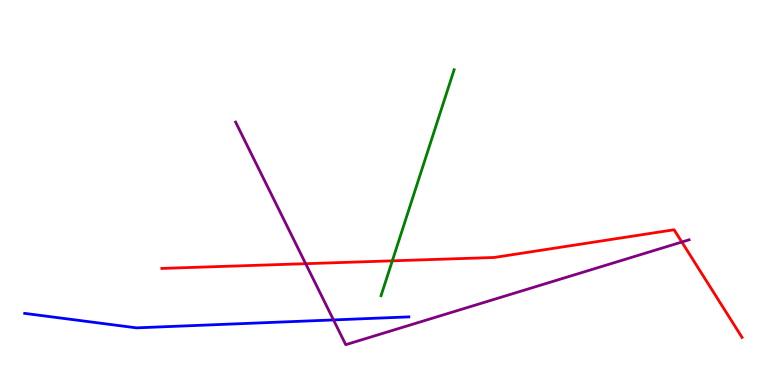[{'lines': ['blue', 'red'], 'intersections': []}, {'lines': ['green', 'red'], 'intersections': [{'x': 5.06, 'y': 3.23}]}, {'lines': ['purple', 'red'], 'intersections': [{'x': 3.94, 'y': 3.15}, {'x': 8.8, 'y': 3.71}]}, {'lines': ['blue', 'green'], 'intersections': []}, {'lines': ['blue', 'purple'], 'intersections': [{'x': 4.3, 'y': 1.69}]}, {'lines': ['green', 'purple'], 'intersections': []}]